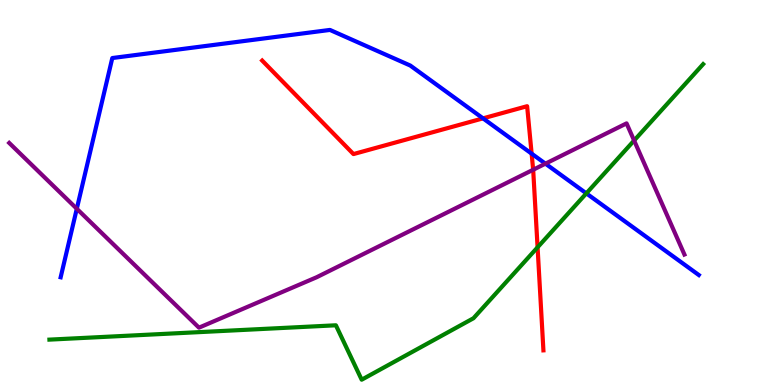[{'lines': ['blue', 'red'], 'intersections': [{'x': 6.23, 'y': 6.93}, {'x': 6.86, 'y': 6.01}]}, {'lines': ['green', 'red'], 'intersections': [{'x': 6.94, 'y': 3.58}]}, {'lines': ['purple', 'red'], 'intersections': [{'x': 6.88, 'y': 5.59}]}, {'lines': ['blue', 'green'], 'intersections': [{'x': 7.57, 'y': 4.98}]}, {'lines': ['blue', 'purple'], 'intersections': [{'x': 0.991, 'y': 4.58}, {'x': 7.04, 'y': 5.75}]}, {'lines': ['green', 'purple'], 'intersections': [{'x': 8.18, 'y': 6.35}]}]